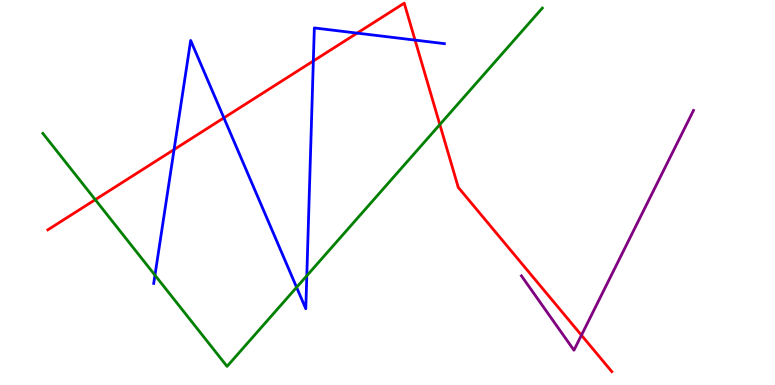[{'lines': ['blue', 'red'], 'intersections': [{'x': 2.25, 'y': 6.12}, {'x': 2.89, 'y': 6.94}, {'x': 4.04, 'y': 8.42}, {'x': 4.61, 'y': 9.14}, {'x': 5.36, 'y': 8.96}]}, {'lines': ['green', 'red'], 'intersections': [{'x': 1.23, 'y': 4.81}, {'x': 5.68, 'y': 6.76}]}, {'lines': ['purple', 'red'], 'intersections': [{'x': 7.5, 'y': 1.29}]}, {'lines': ['blue', 'green'], 'intersections': [{'x': 2.0, 'y': 2.85}, {'x': 3.83, 'y': 2.54}, {'x': 3.96, 'y': 2.84}]}, {'lines': ['blue', 'purple'], 'intersections': []}, {'lines': ['green', 'purple'], 'intersections': []}]